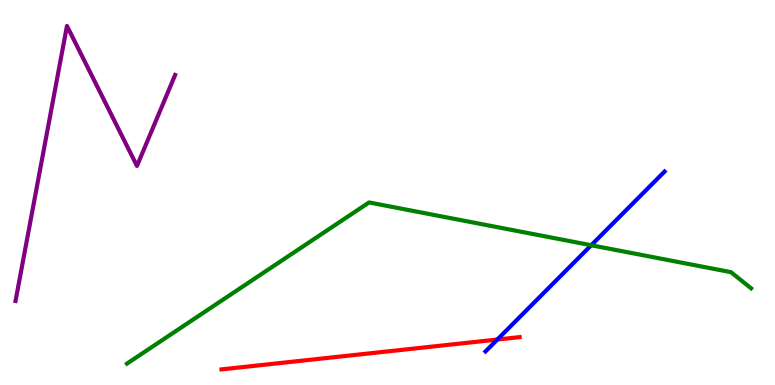[{'lines': ['blue', 'red'], 'intersections': [{'x': 6.42, 'y': 1.18}]}, {'lines': ['green', 'red'], 'intersections': []}, {'lines': ['purple', 'red'], 'intersections': []}, {'lines': ['blue', 'green'], 'intersections': [{'x': 7.63, 'y': 3.63}]}, {'lines': ['blue', 'purple'], 'intersections': []}, {'lines': ['green', 'purple'], 'intersections': []}]